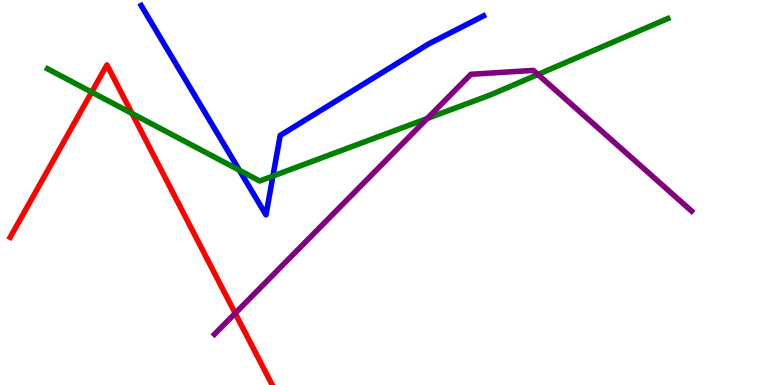[{'lines': ['blue', 'red'], 'intersections': []}, {'lines': ['green', 'red'], 'intersections': [{'x': 1.18, 'y': 7.61}, {'x': 1.7, 'y': 7.05}]}, {'lines': ['purple', 'red'], 'intersections': [{'x': 3.03, 'y': 1.86}]}, {'lines': ['blue', 'green'], 'intersections': [{'x': 3.09, 'y': 5.58}, {'x': 3.52, 'y': 5.43}]}, {'lines': ['blue', 'purple'], 'intersections': []}, {'lines': ['green', 'purple'], 'intersections': [{'x': 5.51, 'y': 6.92}, {'x': 6.94, 'y': 8.07}]}]